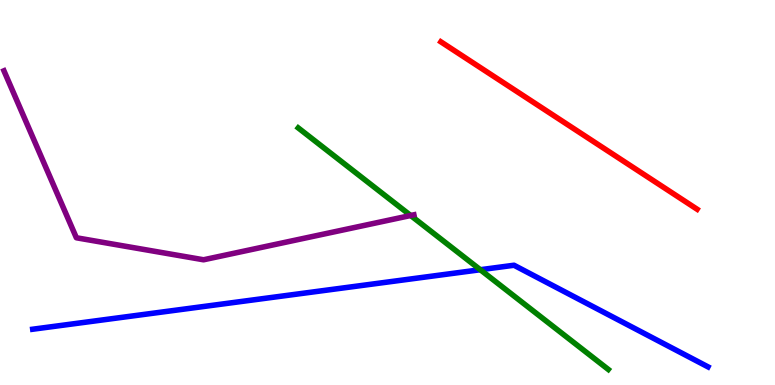[{'lines': ['blue', 'red'], 'intersections': []}, {'lines': ['green', 'red'], 'intersections': []}, {'lines': ['purple', 'red'], 'intersections': []}, {'lines': ['blue', 'green'], 'intersections': [{'x': 6.2, 'y': 2.99}]}, {'lines': ['blue', 'purple'], 'intersections': []}, {'lines': ['green', 'purple'], 'intersections': [{'x': 5.3, 'y': 4.4}]}]